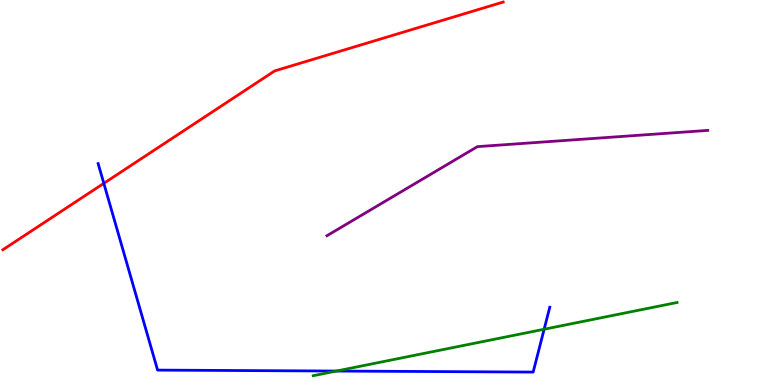[{'lines': ['blue', 'red'], 'intersections': [{'x': 1.34, 'y': 5.24}]}, {'lines': ['green', 'red'], 'intersections': []}, {'lines': ['purple', 'red'], 'intersections': []}, {'lines': ['blue', 'green'], 'intersections': [{'x': 4.34, 'y': 0.362}, {'x': 7.02, 'y': 1.45}]}, {'lines': ['blue', 'purple'], 'intersections': []}, {'lines': ['green', 'purple'], 'intersections': []}]